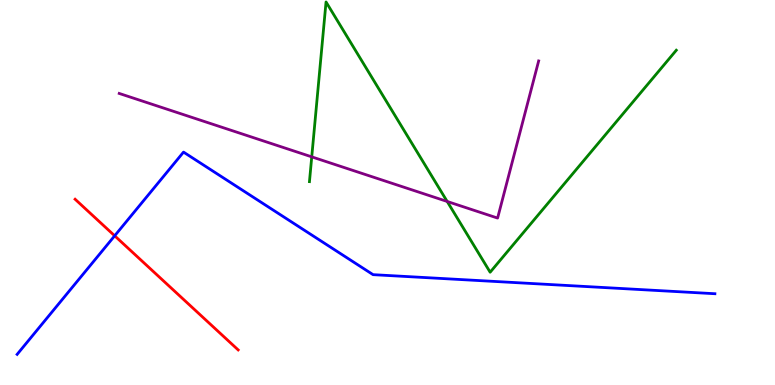[{'lines': ['blue', 'red'], 'intersections': [{'x': 1.48, 'y': 3.88}]}, {'lines': ['green', 'red'], 'intersections': []}, {'lines': ['purple', 'red'], 'intersections': []}, {'lines': ['blue', 'green'], 'intersections': []}, {'lines': ['blue', 'purple'], 'intersections': []}, {'lines': ['green', 'purple'], 'intersections': [{'x': 4.02, 'y': 5.93}, {'x': 5.77, 'y': 4.77}]}]